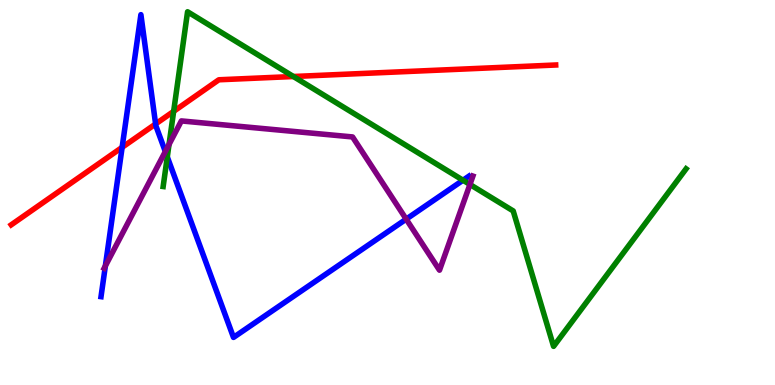[{'lines': ['blue', 'red'], 'intersections': [{'x': 1.58, 'y': 6.17}, {'x': 2.01, 'y': 6.78}]}, {'lines': ['green', 'red'], 'intersections': [{'x': 2.24, 'y': 7.11}, {'x': 3.79, 'y': 8.01}]}, {'lines': ['purple', 'red'], 'intersections': []}, {'lines': ['blue', 'green'], 'intersections': [{'x': 2.16, 'y': 5.92}, {'x': 5.97, 'y': 5.32}]}, {'lines': ['blue', 'purple'], 'intersections': [{'x': 1.36, 'y': 3.09}, {'x': 2.13, 'y': 6.06}, {'x': 5.24, 'y': 4.31}]}, {'lines': ['green', 'purple'], 'intersections': [{'x': 2.18, 'y': 6.25}, {'x': 6.06, 'y': 5.21}]}]